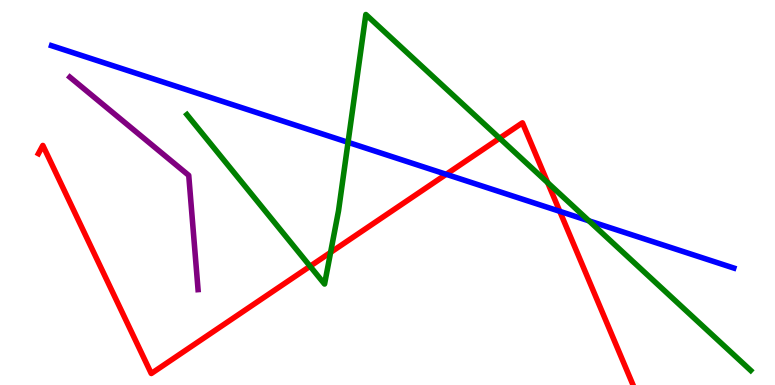[{'lines': ['blue', 'red'], 'intersections': [{'x': 5.76, 'y': 5.47}, {'x': 7.22, 'y': 4.51}]}, {'lines': ['green', 'red'], 'intersections': [{'x': 4.0, 'y': 3.08}, {'x': 4.27, 'y': 3.44}, {'x': 6.45, 'y': 6.41}, {'x': 7.07, 'y': 5.25}]}, {'lines': ['purple', 'red'], 'intersections': []}, {'lines': ['blue', 'green'], 'intersections': [{'x': 4.49, 'y': 6.3}, {'x': 7.6, 'y': 4.26}]}, {'lines': ['blue', 'purple'], 'intersections': []}, {'lines': ['green', 'purple'], 'intersections': []}]